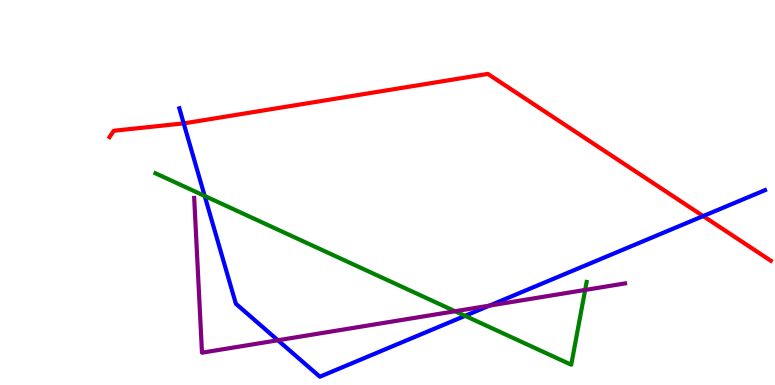[{'lines': ['blue', 'red'], 'intersections': [{'x': 2.37, 'y': 6.8}, {'x': 9.07, 'y': 4.39}]}, {'lines': ['green', 'red'], 'intersections': []}, {'lines': ['purple', 'red'], 'intersections': []}, {'lines': ['blue', 'green'], 'intersections': [{'x': 2.64, 'y': 4.91}, {'x': 6.0, 'y': 1.8}]}, {'lines': ['blue', 'purple'], 'intersections': [{'x': 3.59, 'y': 1.16}, {'x': 6.32, 'y': 2.06}]}, {'lines': ['green', 'purple'], 'intersections': [{'x': 5.87, 'y': 1.92}, {'x': 7.55, 'y': 2.47}]}]